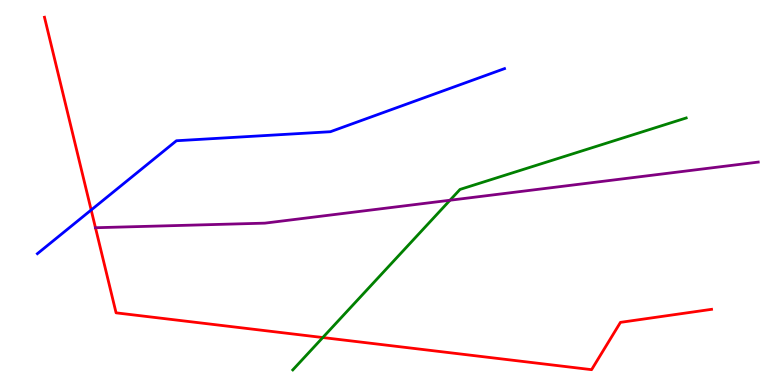[{'lines': ['blue', 'red'], 'intersections': [{'x': 1.18, 'y': 4.55}]}, {'lines': ['green', 'red'], 'intersections': [{'x': 4.16, 'y': 1.23}]}, {'lines': ['purple', 'red'], 'intersections': [{'x': 1.23, 'y': 4.08}]}, {'lines': ['blue', 'green'], 'intersections': []}, {'lines': ['blue', 'purple'], 'intersections': []}, {'lines': ['green', 'purple'], 'intersections': [{'x': 5.81, 'y': 4.8}]}]